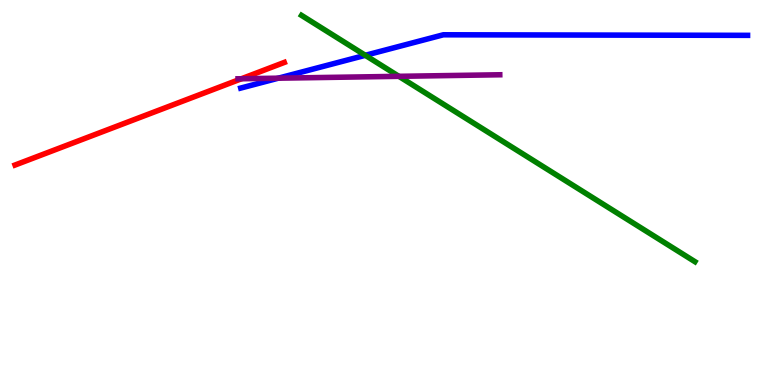[{'lines': ['blue', 'red'], 'intersections': []}, {'lines': ['green', 'red'], 'intersections': []}, {'lines': ['purple', 'red'], 'intersections': [{'x': 3.12, 'y': 7.95}]}, {'lines': ['blue', 'green'], 'intersections': [{'x': 4.71, 'y': 8.56}]}, {'lines': ['blue', 'purple'], 'intersections': [{'x': 3.59, 'y': 7.97}]}, {'lines': ['green', 'purple'], 'intersections': [{'x': 5.15, 'y': 8.02}]}]